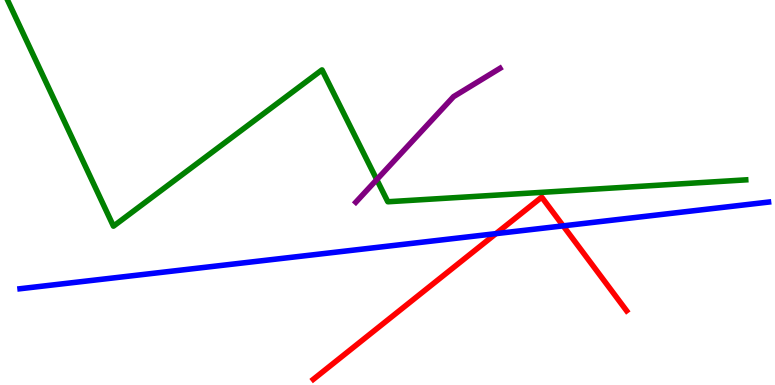[{'lines': ['blue', 'red'], 'intersections': [{'x': 6.4, 'y': 3.93}, {'x': 7.27, 'y': 4.13}]}, {'lines': ['green', 'red'], 'intersections': []}, {'lines': ['purple', 'red'], 'intersections': []}, {'lines': ['blue', 'green'], 'intersections': []}, {'lines': ['blue', 'purple'], 'intersections': []}, {'lines': ['green', 'purple'], 'intersections': [{'x': 4.86, 'y': 5.34}]}]